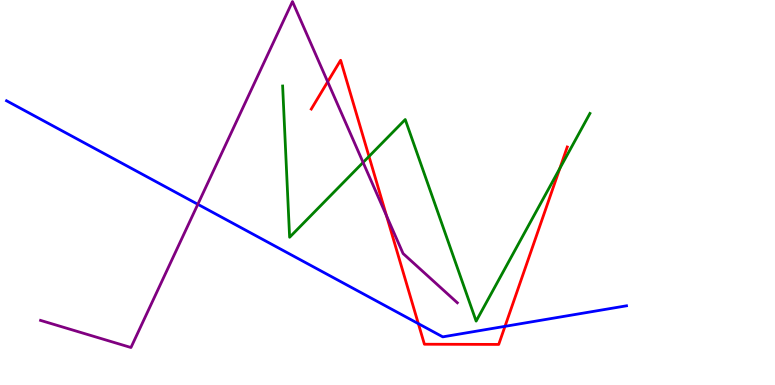[{'lines': ['blue', 'red'], 'intersections': [{'x': 5.4, 'y': 1.59}, {'x': 6.52, 'y': 1.52}]}, {'lines': ['green', 'red'], 'intersections': [{'x': 4.76, 'y': 5.94}, {'x': 7.22, 'y': 5.63}]}, {'lines': ['purple', 'red'], 'intersections': [{'x': 4.23, 'y': 7.88}, {'x': 4.99, 'y': 4.39}]}, {'lines': ['blue', 'green'], 'intersections': []}, {'lines': ['blue', 'purple'], 'intersections': [{'x': 2.55, 'y': 4.69}]}, {'lines': ['green', 'purple'], 'intersections': [{'x': 4.69, 'y': 5.78}]}]